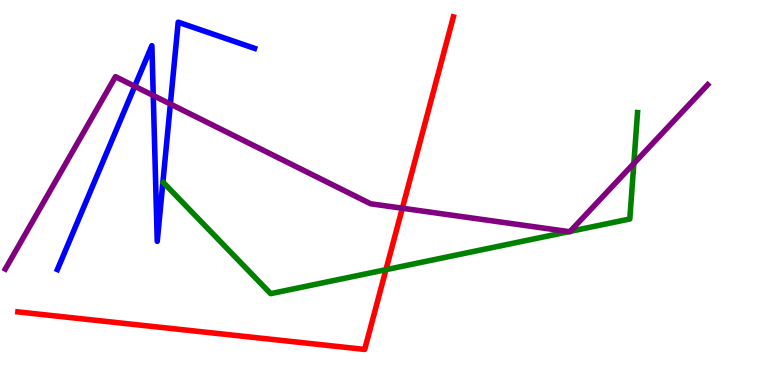[{'lines': ['blue', 'red'], 'intersections': []}, {'lines': ['green', 'red'], 'intersections': [{'x': 4.98, 'y': 3.0}]}, {'lines': ['purple', 'red'], 'intersections': [{'x': 5.19, 'y': 4.59}]}, {'lines': ['blue', 'green'], 'intersections': []}, {'lines': ['blue', 'purple'], 'intersections': [{'x': 1.74, 'y': 7.76}, {'x': 1.98, 'y': 7.52}, {'x': 2.2, 'y': 7.3}]}, {'lines': ['green', 'purple'], 'intersections': [{'x': 7.34, 'y': 3.98}, {'x': 7.36, 'y': 3.99}, {'x': 8.18, 'y': 5.75}]}]